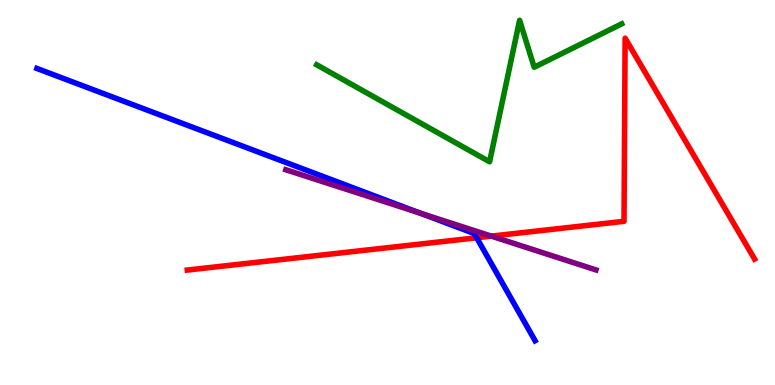[{'lines': ['blue', 'red'], 'intersections': [{'x': 6.15, 'y': 3.82}]}, {'lines': ['green', 'red'], 'intersections': []}, {'lines': ['purple', 'red'], 'intersections': [{'x': 6.34, 'y': 3.87}]}, {'lines': ['blue', 'green'], 'intersections': []}, {'lines': ['blue', 'purple'], 'intersections': [{'x': 5.42, 'y': 4.46}]}, {'lines': ['green', 'purple'], 'intersections': []}]